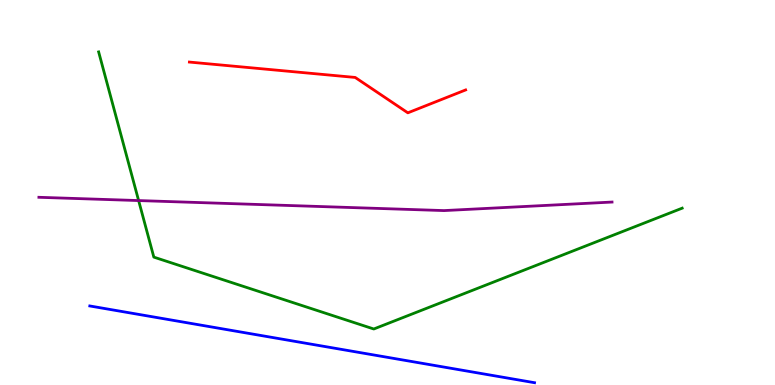[{'lines': ['blue', 'red'], 'intersections': []}, {'lines': ['green', 'red'], 'intersections': []}, {'lines': ['purple', 'red'], 'intersections': []}, {'lines': ['blue', 'green'], 'intersections': []}, {'lines': ['blue', 'purple'], 'intersections': []}, {'lines': ['green', 'purple'], 'intersections': [{'x': 1.79, 'y': 4.79}]}]